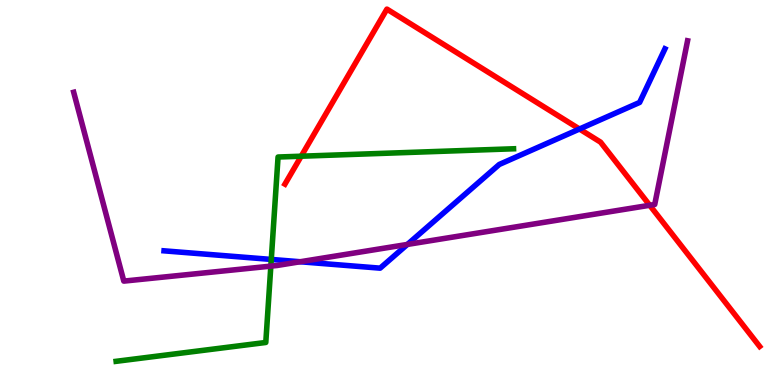[{'lines': ['blue', 'red'], 'intersections': [{'x': 7.48, 'y': 6.65}]}, {'lines': ['green', 'red'], 'intersections': [{'x': 3.89, 'y': 5.94}]}, {'lines': ['purple', 'red'], 'intersections': [{'x': 8.38, 'y': 4.67}]}, {'lines': ['blue', 'green'], 'intersections': [{'x': 3.5, 'y': 3.26}]}, {'lines': ['blue', 'purple'], 'intersections': [{'x': 3.87, 'y': 3.2}, {'x': 5.26, 'y': 3.65}]}, {'lines': ['green', 'purple'], 'intersections': [{'x': 3.49, 'y': 3.09}]}]